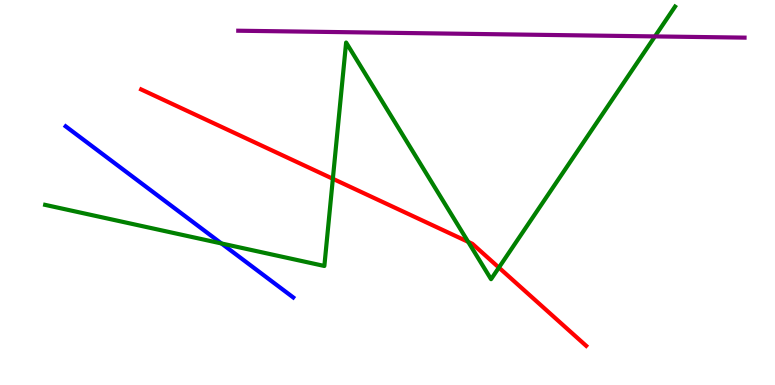[{'lines': ['blue', 'red'], 'intersections': []}, {'lines': ['green', 'red'], 'intersections': [{'x': 4.29, 'y': 5.36}, {'x': 6.04, 'y': 3.72}, {'x': 6.44, 'y': 3.05}]}, {'lines': ['purple', 'red'], 'intersections': []}, {'lines': ['blue', 'green'], 'intersections': [{'x': 2.86, 'y': 3.68}]}, {'lines': ['blue', 'purple'], 'intersections': []}, {'lines': ['green', 'purple'], 'intersections': [{'x': 8.45, 'y': 9.05}]}]